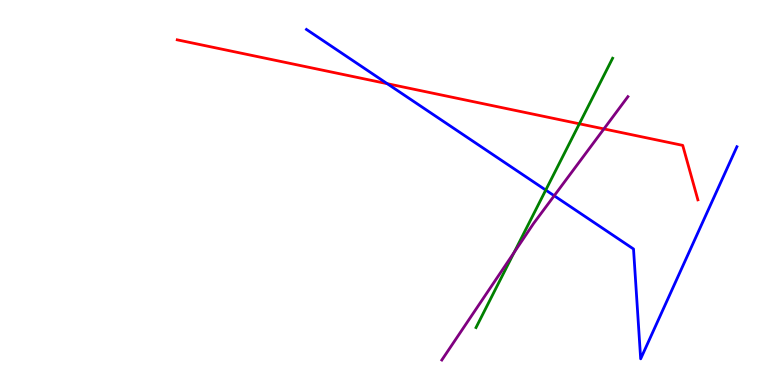[{'lines': ['blue', 'red'], 'intersections': [{'x': 5.0, 'y': 7.83}]}, {'lines': ['green', 'red'], 'intersections': [{'x': 7.48, 'y': 6.78}]}, {'lines': ['purple', 'red'], 'intersections': [{'x': 7.79, 'y': 6.65}]}, {'lines': ['blue', 'green'], 'intersections': [{'x': 7.04, 'y': 5.06}]}, {'lines': ['blue', 'purple'], 'intersections': [{'x': 7.15, 'y': 4.92}]}, {'lines': ['green', 'purple'], 'intersections': [{'x': 6.63, 'y': 3.44}]}]